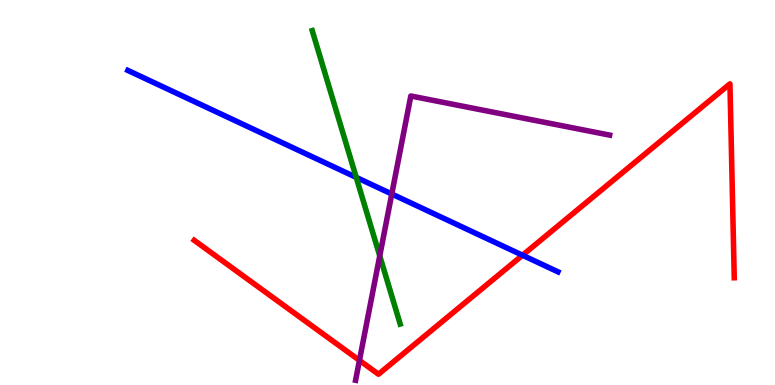[{'lines': ['blue', 'red'], 'intersections': [{'x': 6.74, 'y': 3.37}]}, {'lines': ['green', 'red'], 'intersections': []}, {'lines': ['purple', 'red'], 'intersections': [{'x': 4.64, 'y': 0.639}]}, {'lines': ['blue', 'green'], 'intersections': [{'x': 4.6, 'y': 5.39}]}, {'lines': ['blue', 'purple'], 'intersections': [{'x': 5.06, 'y': 4.96}]}, {'lines': ['green', 'purple'], 'intersections': [{'x': 4.9, 'y': 3.35}]}]